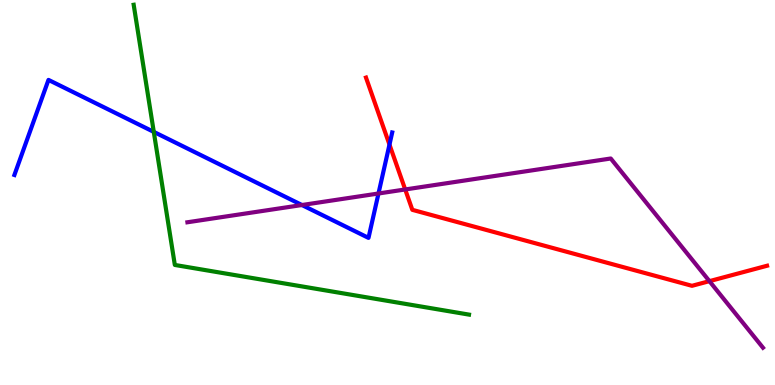[{'lines': ['blue', 'red'], 'intersections': [{'x': 5.03, 'y': 6.24}]}, {'lines': ['green', 'red'], 'intersections': []}, {'lines': ['purple', 'red'], 'intersections': [{'x': 5.23, 'y': 5.08}, {'x': 9.15, 'y': 2.7}]}, {'lines': ['blue', 'green'], 'intersections': [{'x': 1.98, 'y': 6.57}]}, {'lines': ['blue', 'purple'], 'intersections': [{'x': 3.9, 'y': 4.67}, {'x': 4.88, 'y': 4.97}]}, {'lines': ['green', 'purple'], 'intersections': []}]